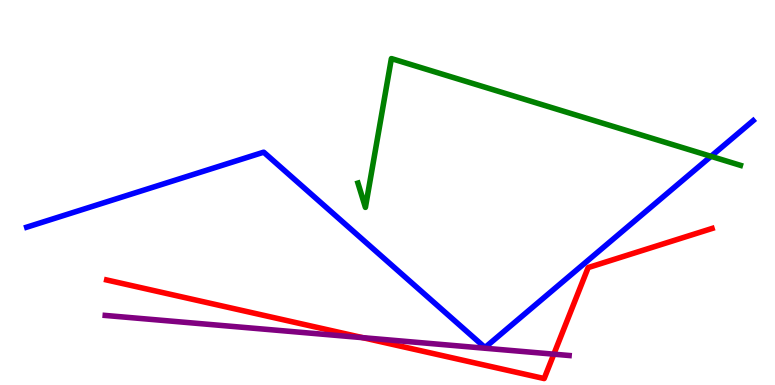[{'lines': ['blue', 'red'], 'intersections': []}, {'lines': ['green', 'red'], 'intersections': []}, {'lines': ['purple', 'red'], 'intersections': [{'x': 4.68, 'y': 1.23}, {'x': 7.15, 'y': 0.801}]}, {'lines': ['blue', 'green'], 'intersections': [{'x': 9.17, 'y': 5.94}]}, {'lines': ['blue', 'purple'], 'intersections': []}, {'lines': ['green', 'purple'], 'intersections': []}]